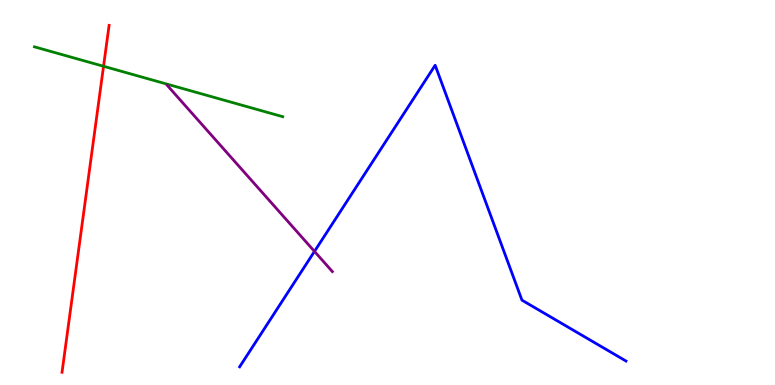[{'lines': ['blue', 'red'], 'intersections': []}, {'lines': ['green', 'red'], 'intersections': [{'x': 1.34, 'y': 8.28}]}, {'lines': ['purple', 'red'], 'intersections': []}, {'lines': ['blue', 'green'], 'intersections': []}, {'lines': ['blue', 'purple'], 'intersections': [{'x': 4.06, 'y': 3.47}]}, {'lines': ['green', 'purple'], 'intersections': []}]